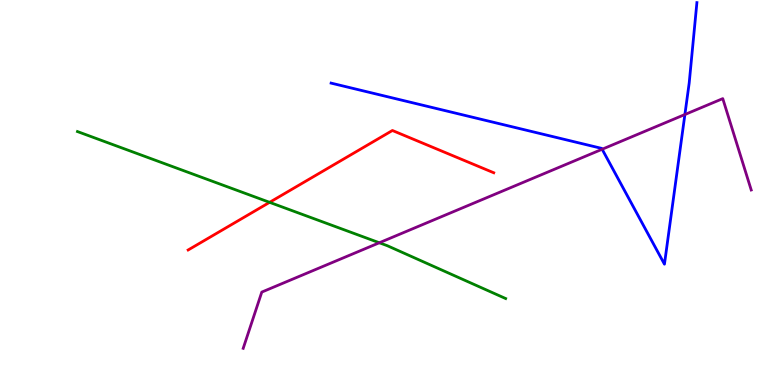[{'lines': ['blue', 'red'], 'intersections': []}, {'lines': ['green', 'red'], 'intersections': [{'x': 3.48, 'y': 4.74}]}, {'lines': ['purple', 'red'], 'intersections': []}, {'lines': ['blue', 'green'], 'intersections': []}, {'lines': ['blue', 'purple'], 'intersections': [{'x': 7.77, 'y': 6.12}, {'x': 8.84, 'y': 7.03}]}, {'lines': ['green', 'purple'], 'intersections': [{'x': 4.89, 'y': 3.69}]}]